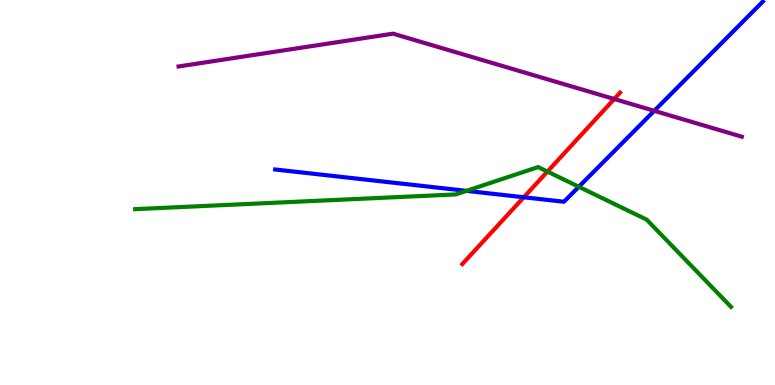[{'lines': ['blue', 'red'], 'intersections': [{'x': 6.76, 'y': 4.88}]}, {'lines': ['green', 'red'], 'intersections': [{'x': 7.06, 'y': 5.54}]}, {'lines': ['purple', 'red'], 'intersections': [{'x': 7.93, 'y': 7.43}]}, {'lines': ['blue', 'green'], 'intersections': [{'x': 6.02, 'y': 5.04}, {'x': 7.47, 'y': 5.15}]}, {'lines': ['blue', 'purple'], 'intersections': [{'x': 8.44, 'y': 7.12}]}, {'lines': ['green', 'purple'], 'intersections': []}]